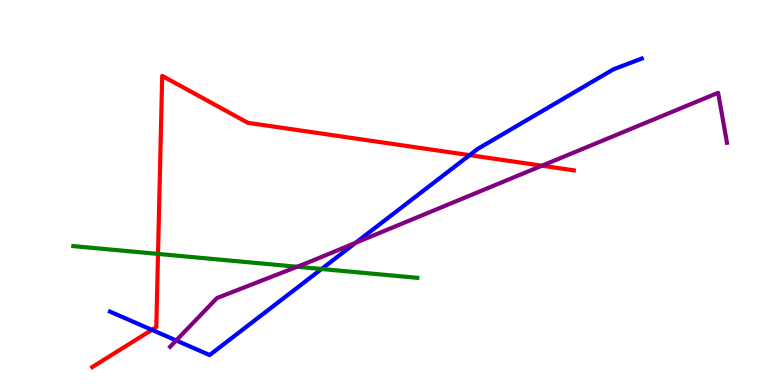[{'lines': ['blue', 'red'], 'intersections': [{'x': 1.96, 'y': 1.43}, {'x': 6.06, 'y': 5.97}]}, {'lines': ['green', 'red'], 'intersections': [{'x': 2.04, 'y': 3.4}]}, {'lines': ['purple', 'red'], 'intersections': [{'x': 6.99, 'y': 5.7}]}, {'lines': ['blue', 'green'], 'intersections': [{'x': 4.15, 'y': 3.01}]}, {'lines': ['blue', 'purple'], 'intersections': [{'x': 2.27, 'y': 1.16}, {'x': 4.59, 'y': 3.69}]}, {'lines': ['green', 'purple'], 'intersections': [{'x': 3.83, 'y': 3.07}]}]